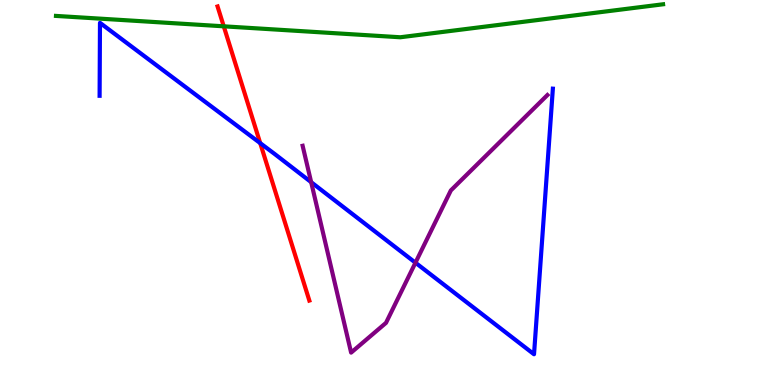[{'lines': ['blue', 'red'], 'intersections': [{'x': 3.36, 'y': 6.28}]}, {'lines': ['green', 'red'], 'intersections': [{'x': 2.89, 'y': 9.32}]}, {'lines': ['purple', 'red'], 'intersections': []}, {'lines': ['blue', 'green'], 'intersections': []}, {'lines': ['blue', 'purple'], 'intersections': [{'x': 4.01, 'y': 5.27}, {'x': 5.36, 'y': 3.18}]}, {'lines': ['green', 'purple'], 'intersections': []}]